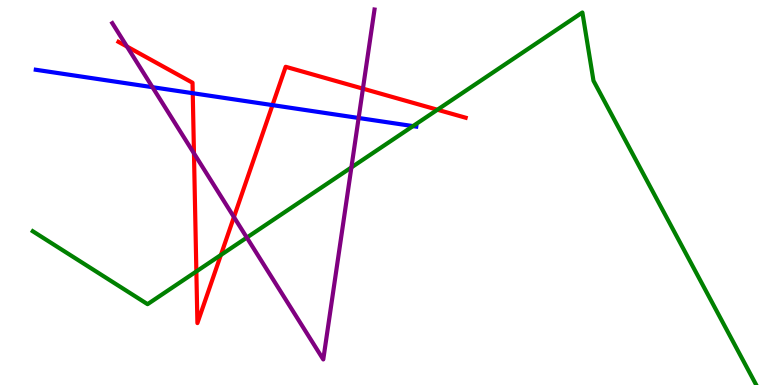[{'lines': ['blue', 'red'], 'intersections': [{'x': 2.49, 'y': 7.58}, {'x': 3.52, 'y': 7.27}]}, {'lines': ['green', 'red'], 'intersections': [{'x': 2.53, 'y': 2.95}, {'x': 2.85, 'y': 3.38}, {'x': 5.64, 'y': 7.15}]}, {'lines': ['purple', 'red'], 'intersections': [{'x': 1.64, 'y': 8.79}, {'x': 2.5, 'y': 6.02}, {'x': 3.02, 'y': 4.36}, {'x': 4.68, 'y': 7.7}]}, {'lines': ['blue', 'green'], 'intersections': [{'x': 5.33, 'y': 6.72}]}, {'lines': ['blue', 'purple'], 'intersections': [{'x': 1.97, 'y': 7.74}, {'x': 4.63, 'y': 6.94}]}, {'lines': ['green', 'purple'], 'intersections': [{'x': 3.18, 'y': 3.83}, {'x': 4.53, 'y': 5.65}]}]